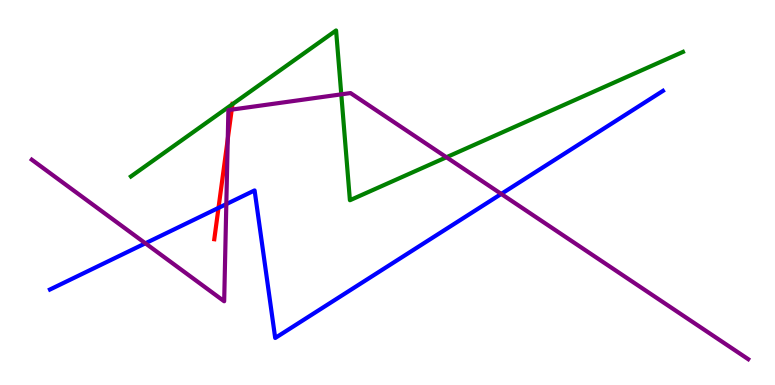[{'lines': ['blue', 'red'], 'intersections': [{'x': 2.82, 'y': 4.6}]}, {'lines': ['green', 'red'], 'intersections': [{'x': 3.0, 'y': 7.29}]}, {'lines': ['purple', 'red'], 'intersections': [{'x': 2.94, 'y': 6.39}, {'x': 2.99, 'y': 7.15}]}, {'lines': ['blue', 'green'], 'intersections': []}, {'lines': ['blue', 'purple'], 'intersections': [{'x': 1.88, 'y': 3.68}, {'x': 2.92, 'y': 4.7}, {'x': 6.47, 'y': 4.96}]}, {'lines': ['green', 'purple'], 'intersections': [{'x': 4.4, 'y': 7.55}, {'x': 5.76, 'y': 5.92}]}]